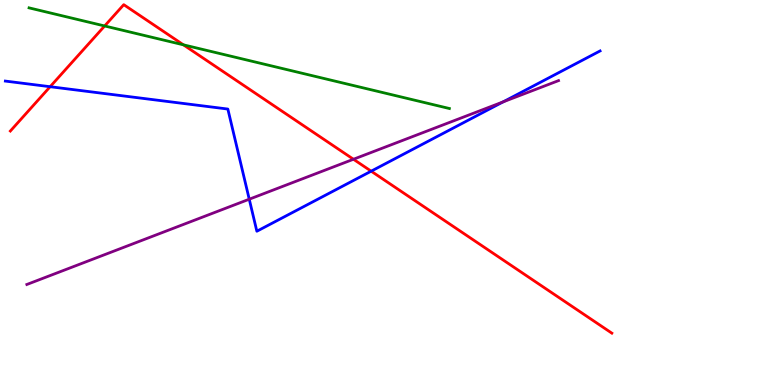[{'lines': ['blue', 'red'], 'intersections': [{'x': 0.647, 'y': 7.75}, {'x': 4.79, 'y': 5.55}]}, {'lines': ['green', 'red'], 'intersections': [{'x': 1.35, 'y': 9.33}, {'x': 2.37, 'y': 8.84}]}, {'lines': ['purple', 'red'], 'intersections': [{'x': 4.56, 'y': 5.86}]}, {'lines': ['blue', 'green'], 'intersections': []}, {'lines': ['blue', 'purple'], 'intersections': [{'x': 3.22, 'y': 4.83}, {'x': 6.49, 'y': 7.35}]}, {'lines': ['green', 'purple'], 'intersections': []}]